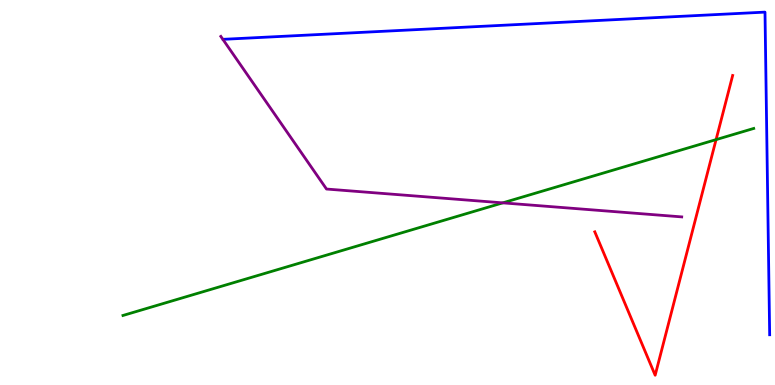[{'lines': ['blue', 'red'], 'intersections': []}, {'lines': ['green', 'red'], 'intersections': [{'x': 9.24, 'y': 6.37}]}, {'lines': ['purple', 'red'], 'intersections': []}, {'lines': ['blue', 'green'], 'intersections': []}, {'lines': ['blue', 'purple'], 'intersections': []}, {'lines': ['green', 'purple'], 'intersections': [{'x': 6.49, 'y': 4.73}]}]